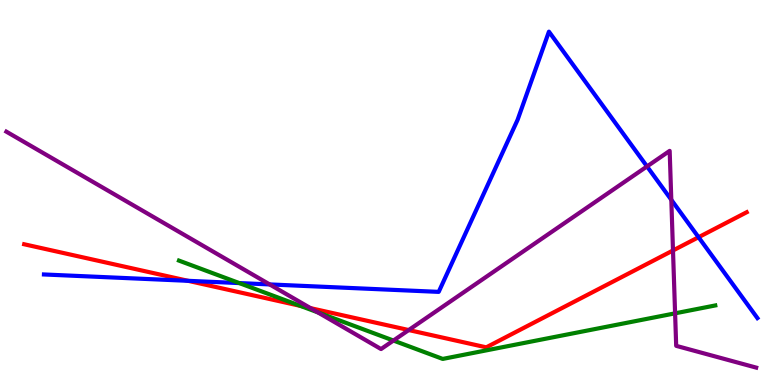[{'lines': ['blue', 'red'], 'intersections': [{'x': 2.43, 'y': 2.71}, {'x': 9.01, 'y': 3.84}]}, {'lines': ['green', 'red'], 'intersections': [{'x': 3.88, 'y': 2.05}]}, {'lines': ['purple', 'red'], 'intersections': [{'x': 4.01, 'y': 2.0}, {'x': 5.27, 'y': 1.43}, {'x': 8.68, 'y': 3.49}]}, {'lines': ['blue', 'green'], 'intersections': [{'x': 3.09, 'y': 2.65}]}, {'lines': ['blue', 'purple'], 'intersections': [{'x': 3.48, 'y': 2.61}, {'x': 8.35, 'y': 5.68}, {'x': 8.66, 'y': 4.81}]}, {'lines': ['green', 'purple'], 'intersections': [{'x': 4.1, 'y': 1.89}, {'x': 5.08, 'y': 1.15}, {'x': 8.71, 'y': 1.86}]}]